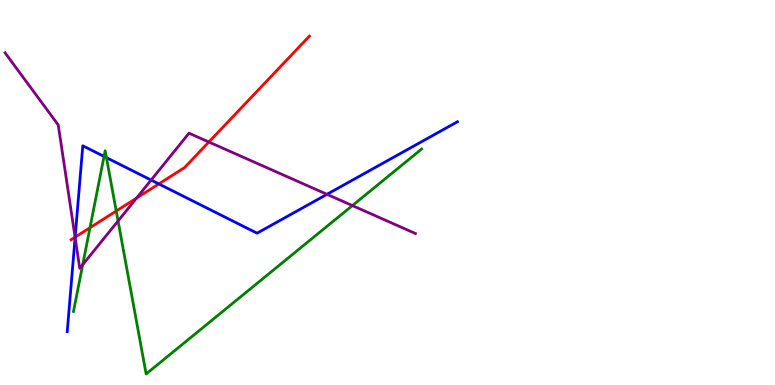[{'lines': ['blue', 'red'], 'intersections': [{'x': 0.97, 'y': 3.84}, {'x': 2.05, 'y': 5.22}]}, {'lines': ['green', 'red'], 'intersections': [{'x': 1.16, 'y': 4.09}, {'x': 1.5, 'y': 4.52}]}, {'lines': ['purple', 'red'], 'intersections': [{'x': 0.969, 'y': 3.84}, {'x': 1.76, 'y': 4.85}, {'x': 2.69, 'y': 6.31}]}, {'lines': ['blue', 'green'], 'intersections': [{'x': 1.34, 'y': 5.94}, {'x': 1.37, 'y': 5.91}]}, {'lines': ['blue', 'purple'], 'intersections': [{'x': 0.969, 'y': 3.83}, {'x': 1.95, 'y': 5.32}, {'x': 4.22, 'y': 4.95}]}, {'lines': ['green', 'purple'], 'intersections': [{'x': 1.07, 'y': 3.12}, {'x': 1.52, 'y': 4.26}, {'x': 4.55, 'y': 4.66}]}]